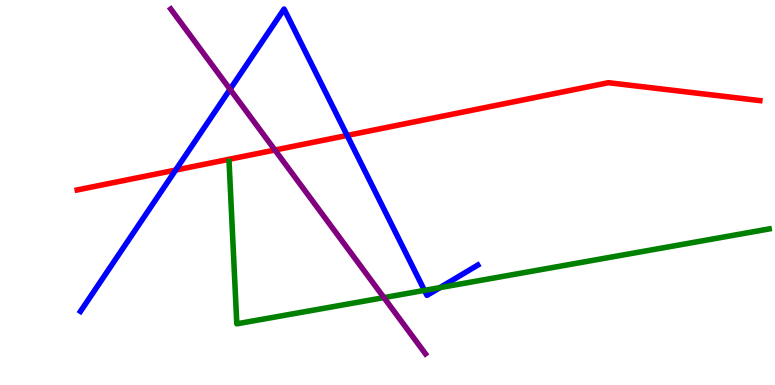[{'lines': ['blue', 'red'], 'intersections': [{'x': 2.27, 'y': 5.58}, {'x': 4.48, 'y': 6.48}]}, {'lines': ['green', 'red'], 'intersections': []}, {'lines': ['purple', 'red'], 'intersections': [{'x': 3.55, 'y': 6.1}]}, {'lines': ['blue', 'green'], 'intersections': [{'x': 5.48, 'y': 2.46}, {'x': 5.68, 'y': 2.53}]}, {'lines': ['blue', 'purple'], 'intersections': [{'x': 2.97, 'y': 7.68}]}, {'lines': ['green', 'purple'], 'intersections': [{'x': 4.95, 'y': 2.27}]}]